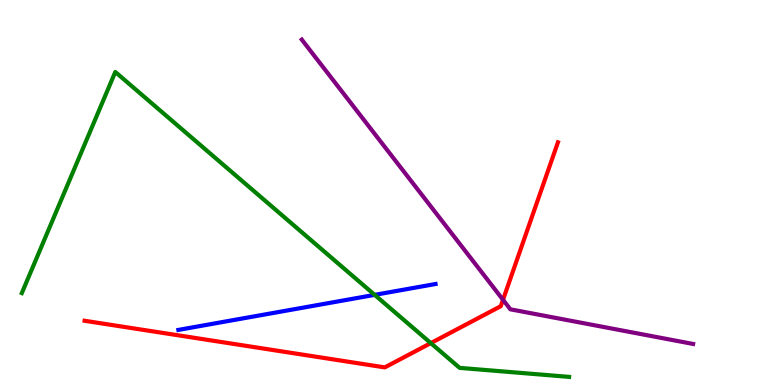[{'lines': ['blue', 'red'], 'intersections': []}, {'lines': ['green', 'red'], 'intersections': [{'x': 5.56, 'y': 1.09}]}, {'lines': ['purple', 'red'], 'intersections': [{'x': 6.49, 'y': 2.21}]}, {'lines': ['blue', 'green'], 'intersections': [{'x': 4.83, 'y': 2.34}]}, {'lines': ['blue', 'purple'], 'intersections': []}, {'lines': ['green', 'purple'], 'intersections': []}]